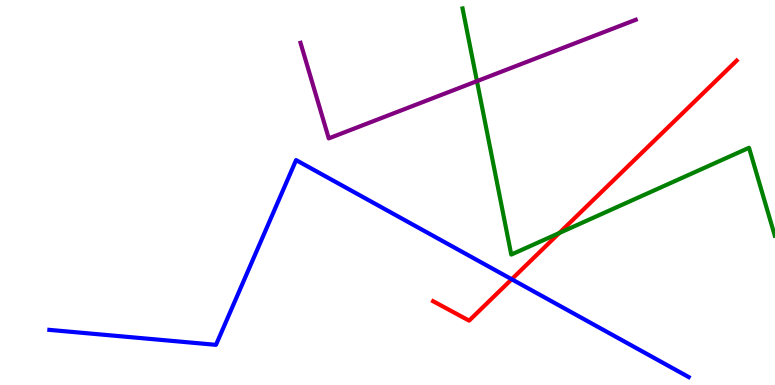[{'lines': ['blue', 'red'], 'intersections': [{'x': 6.6, 'y': 2.75}]}, {'lines': ['green', 'red'], 'intersections': [{'x': 7.22, 'y': 3.95}]}, {'lines': ['purple', 'red'], 'intersections': []}, {'lines': ['blue', 'green'], 'intersections': []}, {'lines': ['blue', 'purple'], 'intersections': []}, {'lines': ['green', 'purple'], 'intersections': [{'x': 6.15, 'y': 7.89}]}]